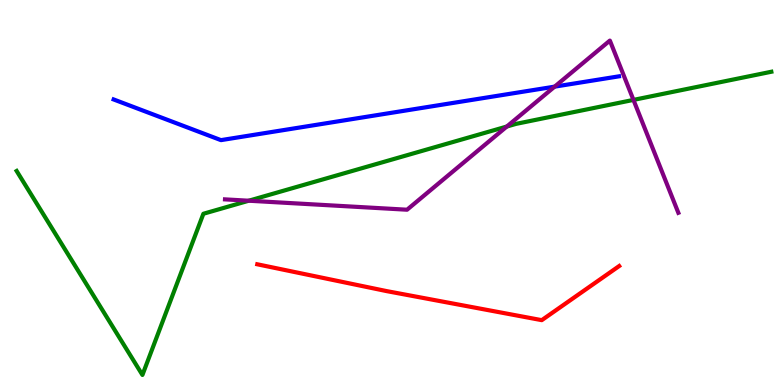[{'lines': ['blue', 'red'], 'intersections': []}, {'lines': ['green', 'red'], 'intersections': []}, {'lines': ['purple', 'red'], 'intersections': []}, {'lines': ['blue', 'green'], 'intersections': []}, {'lines': ['blue', 'purple'], 'intersections': [{'x': 7.16, 'y': 7.75}]}, {'lines': ['green', 'purple'], 'intersections': [{'x': 3.21, 'y': 4.79}, {'x': 6.54, 'y': 6.71}, {'x': 8.17, 'y': 7.41}]}]